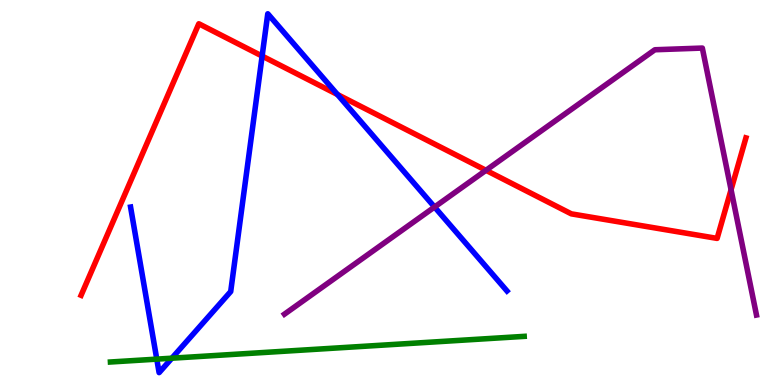[{'lines': ['blue', 'red'], 'intersections': [{'x': 3.38, 'y': 8.54}, {'x': 4.35, 'y': 7.55}]}, {'lines': ['green', 'red'], 'intersections': []}, {'lines': ['purple', 'red'], 'intersections': [{'x': 6.27, 'y': 5.58}, {'x': 9.43, 'y': 5.07}]}, {'lines': ['blue', 'green'], 'intersections': [{'x': 2.02, 'y': 0.672}, {'x': 2.22, 'y': 0.696}]}, {'lines': ['blue', 'purple'], 'intersections': [{'x': 5.61, 'y': 4.62}]}, {'lines': ['green', 'purple'], 'intersections': []}]